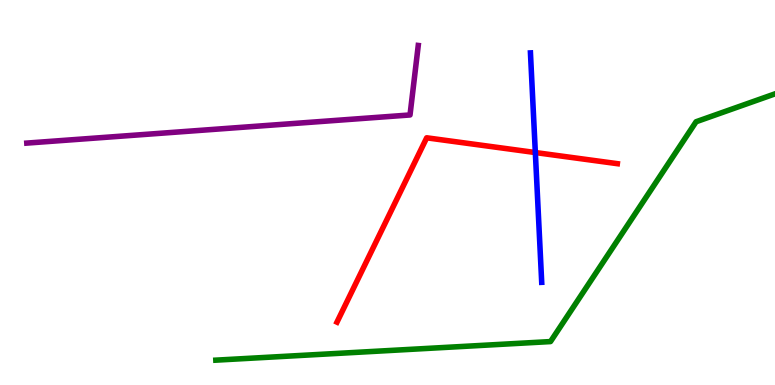[{'lines': ['blue', 'red'], 'intersections': [{'x': 6.91, 'y': 6.04}]}, {'lines': ['green', 'red'], 'intersections': []}, {'lines': ['purple', 'red'], 'intersections': []}, {'lines': ['blue', 'green'], 'intersections': []}, {'lines': ['blue', 'purple'], 'intersections': []}, {'lines': ['green', 'purple'], 'intersections': []}]